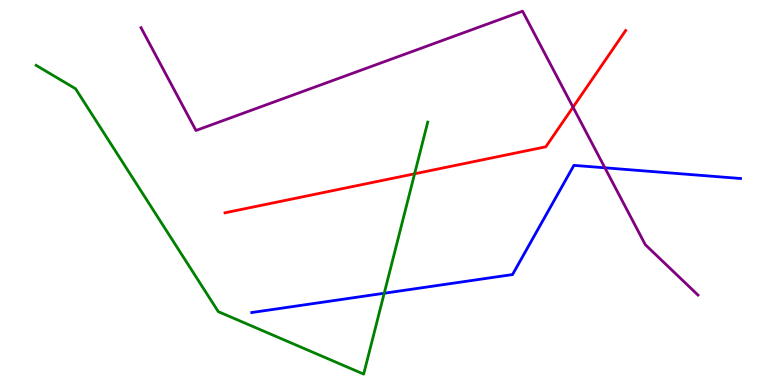[{'lines': ['blue', 'red'], 'intersections': []}, {'lines': ['green', 'red'], 'intersections': [{'x': 5.35, 'y': 5.49}]}, {'lines': ['purple', 'red'], 'intersections': [{'x': 7.39, 'y': 7.22}]}, {'lines': ['blue', 'green'], 'intersections': [{'x': 4.96, 'y': 2.38}]}, {'lines': ['blue', 'purple'], 'intersections': [{'x': 7.81, 'y': 5.64}]}, {'lines': ['green', 'purple'], 'intersections': []}]